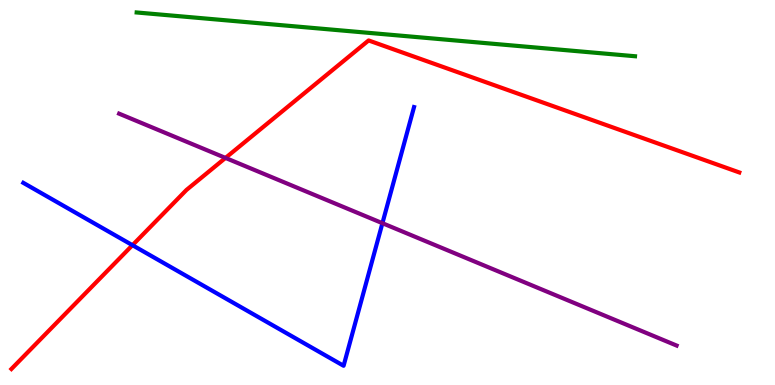[{'lines': ['blue', 'red'], 'intersections': [{'x': 1.71, 'y': 3.63}]}, {'lines': ['green', 'red'], 'intersections': []}, {'lines': ['purple', 'red'], 'intersections': [{'x': 2.91, 'y': 5.9}]}, {'lines': ['blue', 'green'], 'intersections': []}, {'lines': ['blue', 'purple'], 'intersections': [{'x': 4.93, 'y': 4.2}]}, {'lines': ['green', 'purple'], 'intersections': []}]